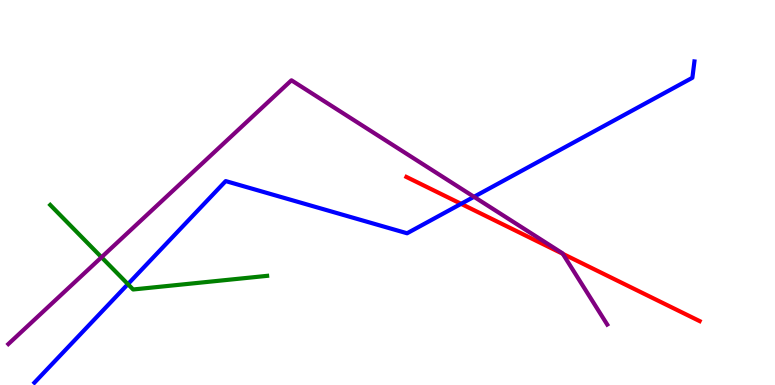[{'lines': ['blue', 'red'], 'intersections': [{'x': 5.95, 'y': 4.71}]}, {'lines': ['green', 'red'], 'intersections': []}, {'lines': ['purple', 'red'], 'intersections': [{'x': 7.26, 'y': 3.41}]}, {'lines': ['blue', 'green'], 'intersections': [{'x': 1.65, 'y': 2.62}]}, {'lines': ['blue', 'purple'], 'intersections': [{'x': 6.12, 'y': 4.89}]}, {'lines': ['green', 'purple'], 'intersections': [{'x': 1.31, 'y': 3.32}]}]